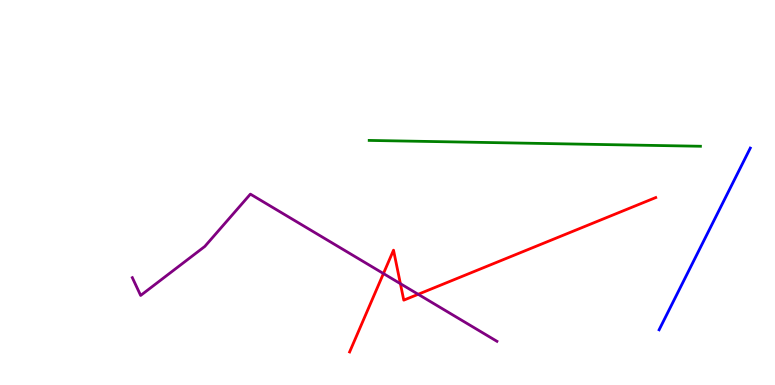[{'lines': ['blue', 'red'], 'intersections': []}, {'lines': ['green', 'red'], 'intersections': []}, {'lines': ['purple', 'red'], 'intersections': [{'x': 4.95, 'y': 2.89}, {'x': 5.17, 'y': 2.63}, {'x': 5.4, 'y': 2.36}]}, {'lines': ['blue', 'green'], 'intersections': []}, {'lines': ['blue', 'purple'], 'intersections': []}, {'lines': ['green', 'purple'], 'intersections': []}]